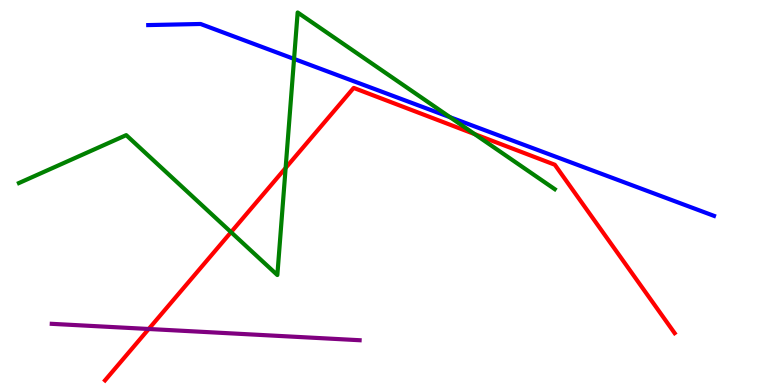[{'lines': ['blue', 'red'], 'intersections': []}, {'lines': ['green', 'red'], 'intersections': [{'x': 2.98, 'y': 3.97}, {'x': 3.69, 'y': 5.64}, {'x': 6.12, 'y': 6.52}]}, {'lines': ['purple', 'red'], 'intersections': [{'x': 1.92, 'y': 1.45}]}, {'lines': ['blue', 'green'], 'intersections': [{'x': 3.79, 'y': 8.47}, {'x': 5.81, 'y': 6.96}]}, {'lines': ['blue', 'purple'], 'intersections': []}, {'lines': ['green', 'purple'], 'intersections': []}]